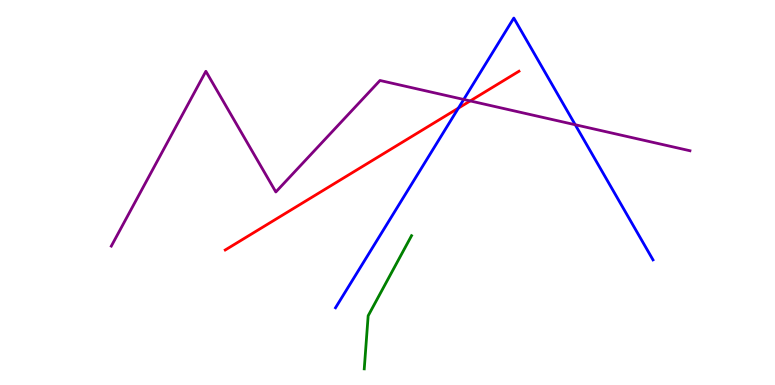[{'lines': ['blue', 'red'], 'intersections': [{'x': 5.91, 'y': 7.19}]}, {'lines': ['green', 'red'], 'intersections': []}, {'lines': ['purple', 'red'], 'intersections': [{'x': 6.07, 'y': 7.38}]}, {'lines': ['blue', 'green'], 'intersections': []}, {'lines': ['blue', 'purple'], 'intersections': [{'x': 5.98, 'y': 7.42}, {'x': 7.42, 'y': 6.76}]}, {'lines': ['green', 'purple'], 'intersections': []}]